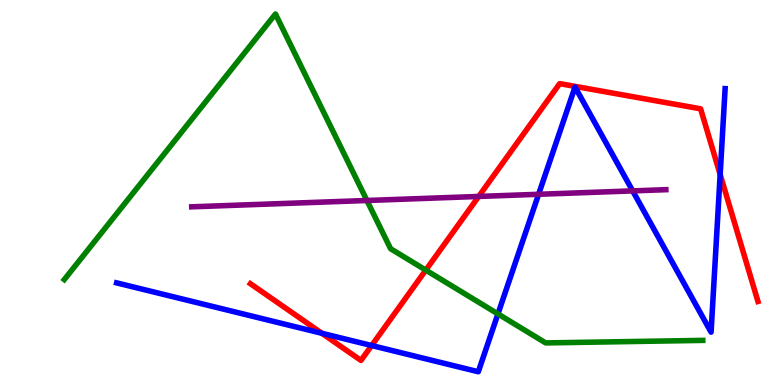[{'lines': ['blue', 'red'], 'intersections': [{'x': 4.15, 'y': 1.34}, {'x': 4.8, 'y': 1.03}, {'x': 9.29, 'y': 5.47}]}, {'lines': ['green', 'red'], 'intersections': [{'x': 5.49, 'y': 2.98}]}, {'lines': ['purple', 'red'], 'intersections': [{'x': 6.18, 'y': 4.9}]}, {'lines': ['blue', 'green'], 'intersections': [{'x': 6.43, 'y': 1.85}]}, {'lines': ['blue', 'purple'], 'intersections': [{'x': 6.95, 'y': 4.95}, {'x': 8.16, 'y': 5.04}]}, {'lines': ['green', 'purple'], 'intersections': [{'x': 4.73, 'y': 4.79}]}]